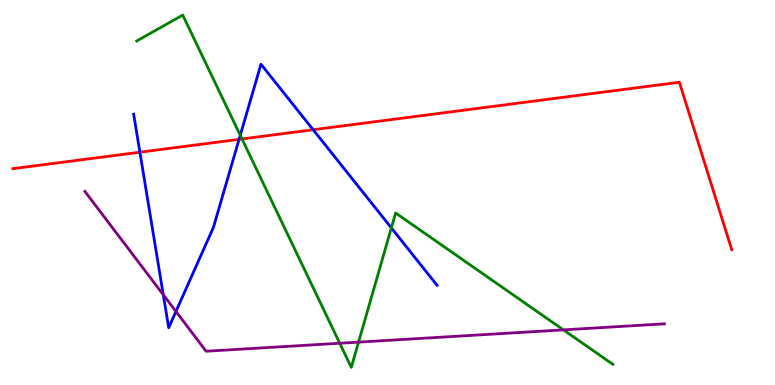[{'lines': ['blue', 'red'], 'intersections': [{'x': 1.81, 'y': 6.05}, {'x': 3.08, 'y': 6.38}, {'x': 4.04, 'y': 6.63}]}, {'lines': ['green', 'red'], 'intersections': [{'x': 3.12, 'y': 6.39}]}, {'lines': ['purple', 'red'], 'intersections': []}, {'lines': ['blue', 'green'], 'intersections': [{'x': 3.1, 'y': 6.49}, {'x': 5.05, 'y': 4.08}]}, {'lines': ['blue', 'purple'], 'intersections': [{'x': 2.11, 'y': 2.34}, {'x': 2.27, 'y': 1.91}]}, {'lines': ['green', 'purple'], 'intersections': [{'x': 4.38, 'y': 1.08}, {'x': 4.63, 'y': 1.11}, {'x': 7.27, 'y': 1.43}]}]